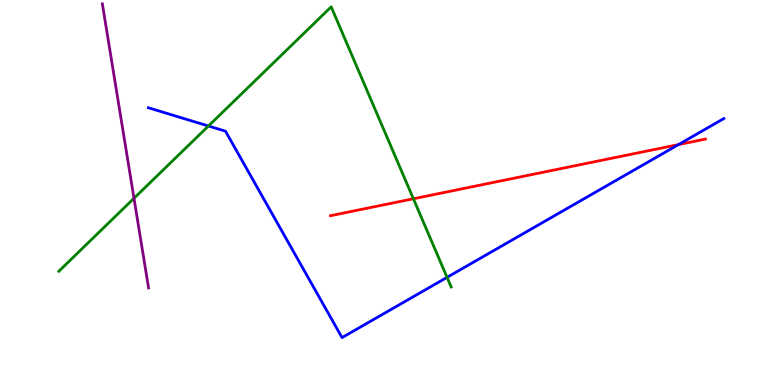[{'lines': ['blue', 'red'], 'intersections': [{'x': 8.75, 'y': 6.24}]}, {'lines': ['green', 'red'], 'intersections': [{'x': 5.33, 'y': 4.84}]}, {'lines': ['purple', 'red'], 'intersections': []}, {'lines': ['blue', 'green'], 'intersections': [{'x': 2.69, 'y': 6.73}, {'x': 5.77, 'y': 2.8}]}, {'lines': ['blue', 'purple'], 'intersections': []}, {'lines': ['green', 'purple'], 'intersections': [{'x': 1.73, 'y': 4.85}]}]